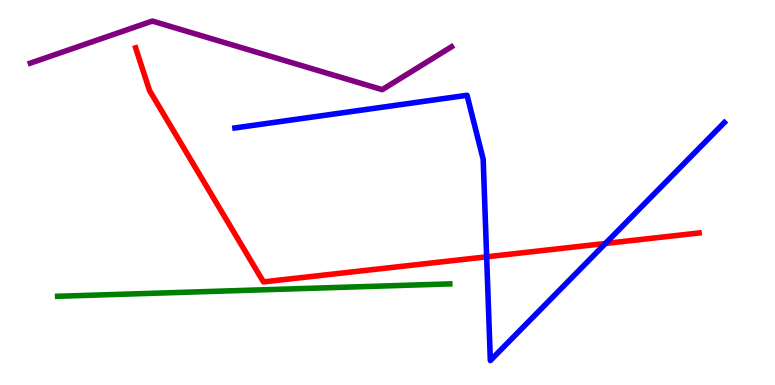[{'lines': ['blue', 'red'], 'intersections': [{'x': 6.28, 'y': 3.33}, {'x': 7.81, 'y': 3.68}]}, {'lines': ['green', 'red'], 'intersections': []}, {'lines': ['purple', 'red'], 'intersections': []}, {'lines': ['blue', 'green'], 'intersections': []}, {'lines': ['blue', 'purple'], 'intersections': []}, {'lines': ['green', 'purple'], 'intersections': []}]